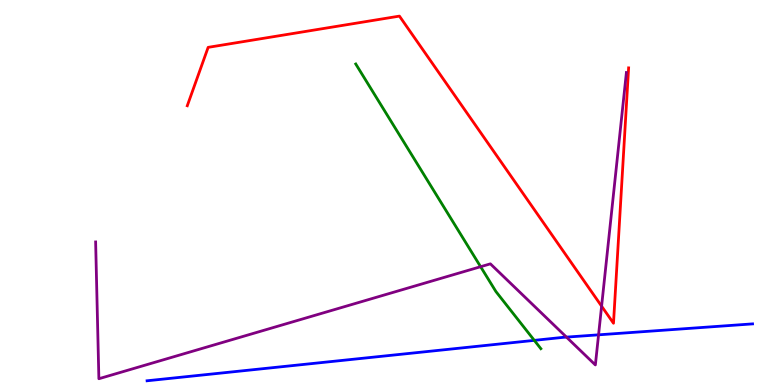[{'lines': ['blue', 'red'], 'intersections': []}, {'lines': ['green', 'red'], 'intersections': []}, {'lines': ['purple', 'red'], 'intersections': [{'x': 7.76, 'y': 2.05}]}, {'lines': ['blue', 'green'], 'intersections': [{'x': 6.89, 'y': 1.16}]}, {'lines': ['blue', 'purple'], 'intersections': [{'x': 7.31, 'y': 1.24}, {'x': 7.72, 'y': 1.3}]}, {'lines': ['green', 'purple'], 'intersections': [{'x': 6.2, 'y': 3.07}]}]